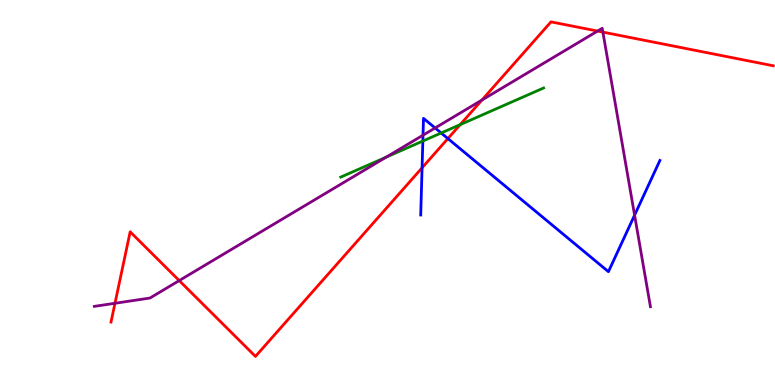[{'lines': ['blue', 'red'], 'intersections': [{'x': 5.45, 'y': 5.64}, {'x': 5.78, 'y': 6.4}]}, {'lines': ['green', 'red'], 'intersections': [{'x': 5.94, 'y': 6.76}]}, {'lines': ['purple', 'red'], 'intersections': [{'x': 1.48, 'y': 2.12}, {'x': 2.31, 'y': 2.71}, {'x': 6.22, 'y': 7.4}, {'x': 7.71, 'y': 9.19}, {'x': 7.78, 'y': 9.17}]}, {'lines': ['blue', 'green'], 'intersections': [{'x': 5.46, 'y': 6.34}, {'x': 5.69, 'y': 6.55}]}, {'lines': ['blue', 'purple'], 'intersections': [{'x': 5.46, 'y': 6.49}, {'x': 5.61, 'y': 6.68}, {'x': 8.19, 'y': 4.41}]}, {'lines': ['green', 'purple'], 'intersections': [{'x': 4.98, 'y': 5.92}]}]